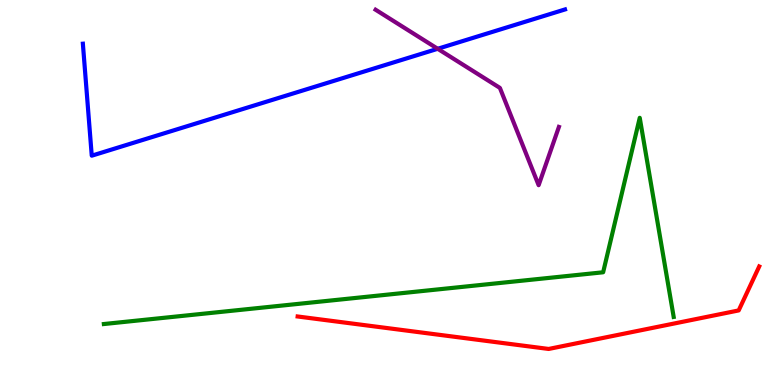[{'lines': ['blue', 'red'], 'intersections': []}, {'lines': ['green', 'red'], 'intersections': []}, {'lines': ['purple', 'red'], 'intersections': []}, {'lines': ['blue', 'green'], 'intersections': []}, {'lines': ['blue', 'purple'], 'intersections': [{'x': 5.65, 'y': 8.73}]}, {'lines': ['green', 'purple'], 'intersections': []}]